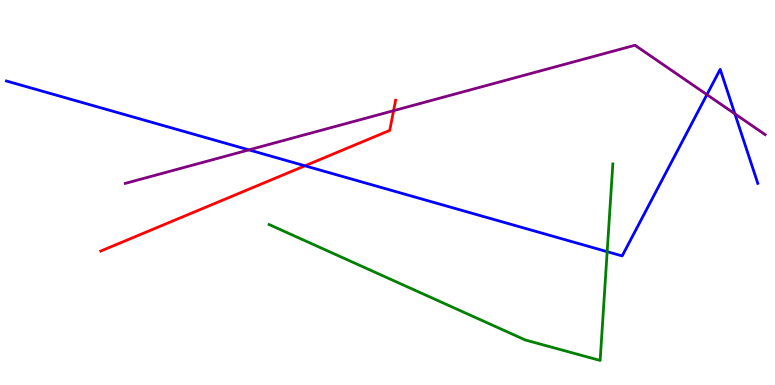[{'lines': ['blue', 'red'], 'intersections': [{'x': 3.94, 'y': 5.69}]}, {'lines': ['green', 'red'], 'intersections': []}, {'lines': ['purple', 'red'], 'intersections': [{'x': 5.08, 'y': 7.13}]}, {'lines': ['blue', 'green'], 'intersections': [{'x': 7.83, 'y': 3.46}]}, {'lines': ['blue', 'purple'], 'intersections': [{'x': 3.21, 'y': 6.11}, {'x': 9.12, 'y': 7.54}, {'x': 9.48, 'y': 7.04}]}, {'lines': ['green', 'purple'], 'intersections': []}]